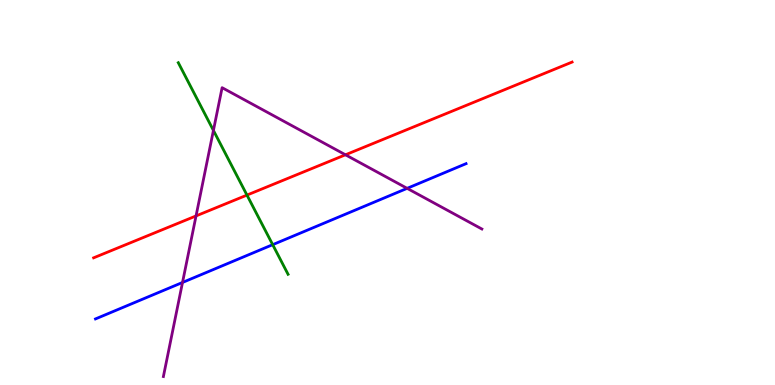[{'lines': ['blue', 'red'], 'intersections': []}, {'lines': ['green', 'red'], 'intersections': [{'x': 3.19, 'y': 4.93}]}, {'lines': ['purple', 'red'], 'intersections': [{'x': 2.53, 'y': 4.39}, {'x': 4.46, 'y': 5.98}]}, {'lines': ['blue', 'green'], 'intersections': [{'x': 3.52, 'y': 3.64}]}, {'lines': ['blue', 'purple'], 'intersections': [{'x': 2.36, 'y': 2.66}, {'x': 5.25, 'y': 5.11}]}, {'lines': ['green', 'purple'], 'intersections': [{'x': 2.75, 'y': 6.61}]}]